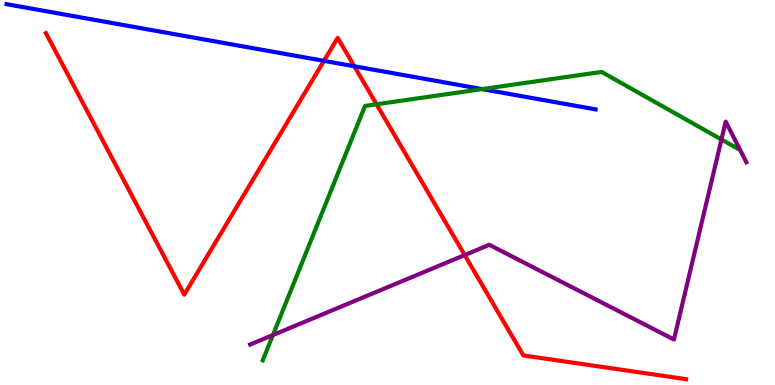[{'lines': ['blue', 'red'], 'intersections': [{'x': 4.18, 'y': 8.42}, {'x': 4.57, 'y': 8.28}]}, {'lines': ['green', 'red'], 'intersections': [{'x': 4.86, 'y': 7.29}]}, {'lines': ['purple', 'red'], 'intersections': [{'x': 6.0, 'y': 3.37}]}, {'lines': ['blue', 'green'], 'intersections': [{'x': 6.22, 'y': 7.69}]}, {'lines': ['blue', 'purple'], 'intersections': []}, {'lines': ['green', 'purple'], 'intersections': [{'x': 3.52, 'y': 1.3}, {'x': 9.31, 'y': 6.38}]}]